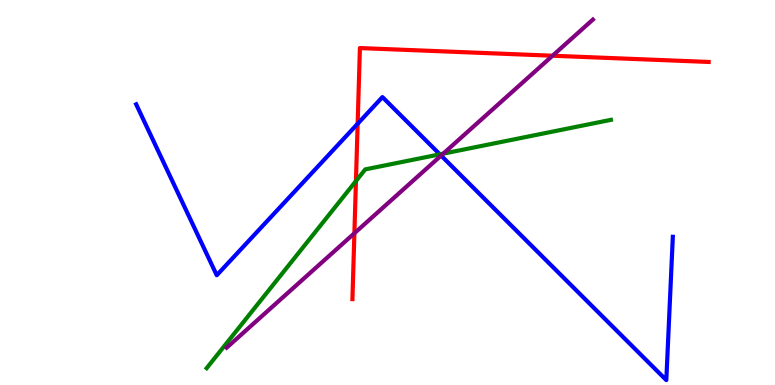[{'lines': ['blue', 'red'], 'intersections': [{'x': 4.61, 'y': 6.79}]}, {'lines': ['green', 'red'], 'intersections': [{'x': 4.59, 'y': 5.3}]}, {'lines': ['purple', 'red'], 'intersections': [{'x': 4.57, 'y': 3.94}, {'x': 7.13, 'y': 8.55}]}, {'lines': ['blue', 'green'], 'intersections': [{'x': 5.68, 'y': 5.99}]}, {'lines': ['blue', 'purple'], 'intersections': [{'x': 5.69, 'y': 5.96}]}, {'lines': ['green', 'purple'], 'intersections': [{'x': 5.72, 'y': 6.01}]}]